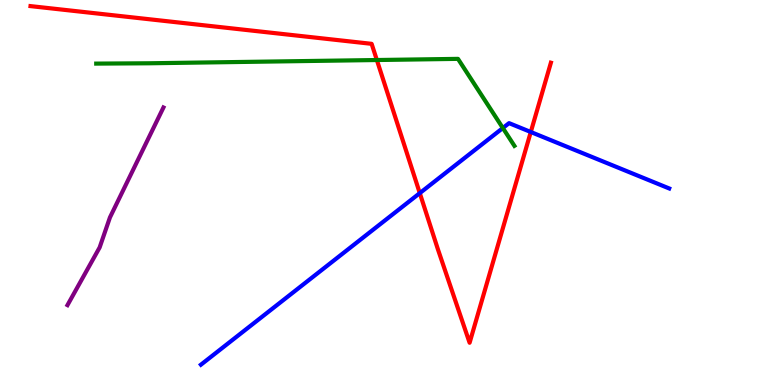[{'lines': ['blue', 'red'], 'intersections': [{'x': 5.42, 'y': 4.98}, {'x': 6.85, 'y': 6.57}]}, {'lines': ['green', 'red'], 'intersections': [{'x': 4.86, 'y': 8.44}]}, {'lines': ['purple', 'red'], 'intersections': []}, {'lines': ['blue', 'green'], 'intersections': [{'x': 6.49, 'y': 6.67}]}, {'lines': ['blue', 'purple'], 'intersections': []}, {'lines': ['green', 'purple'], 'intersections': []}]